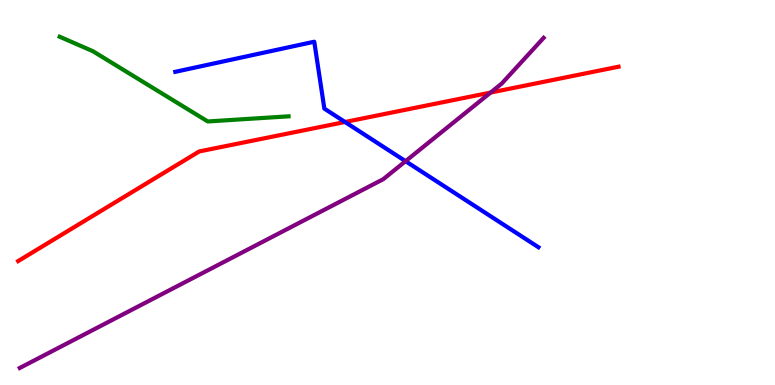[{'lines': ['blue', 'red'], 'intersections': [{'x': 4.45, 'y': 6.83}]}, {'lines': ['green', 'red'], 'intersections': []}, {'lines': ['purple', 'red'], 'intersections': [{'x': 6.33, 'y': 7.6}]}, {'lines': ['blue', 'green'], 'intersections': []}, {'lines': ['blue', 'purple'], 'intersections': [{'x': 5.23, 'y': 5.81}]}, {'lines': ['green', 'purple'], 'intersections': []}]